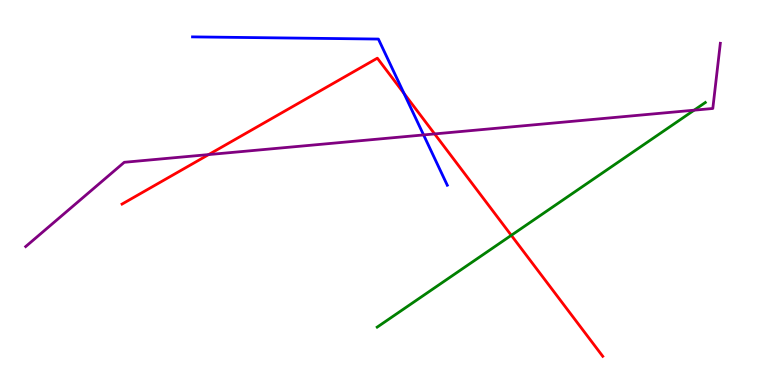[{'lines': ['blue', 'red'], 'intersections': [{'x': 5.21, 'y': 7.57}]}, {'lines': ['green', 'red'], 'intersections': [{'x': 6.6, 'y': 3.89}]}, {'lines': ['purple', 'red'], 'intersections': [{'x': 2.69, 'y': 5.98}, {'x': 5.61, 'y': 6.52}]}, {'lines': ['blue', 'green'], 'intersections': []}, {'lines': ['blue', 'purple'], 'intersections': [{'x': 5.47, 'y': 6.5}]}, {'lines': ['green', 'purple'], 'intersections': [{'x': 8.96, 'y': 7.14}]}]